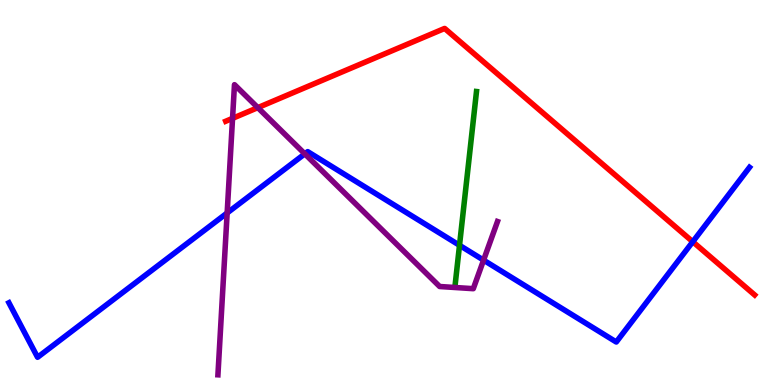[{'lines': ['blue', 'red'], 'intersections': [{'x': 8.94, 'y': 3.72}]}, {'lines': ['green', 'red'], 'intersections': []}, {'lines': ['purple', 'red'], 'intersections': [{'x': 3.0, 'y': 6.93}, {'x': 3.33, 'y': 7.2}]}, {'lines': ['blue', 'green'], 'intersections': [{'x': 5.93, 'y': 3.63}]}, {'lines': ['blue', 'purple'], 'intersections': [{'x': 2.93, 'y': 4.47}, {'x': 3.93, 'y': 6.0}, {'x': 6.24, 'y': 3.24}]}, {'lines': ['green', 'purple'], 'intersections': []}]